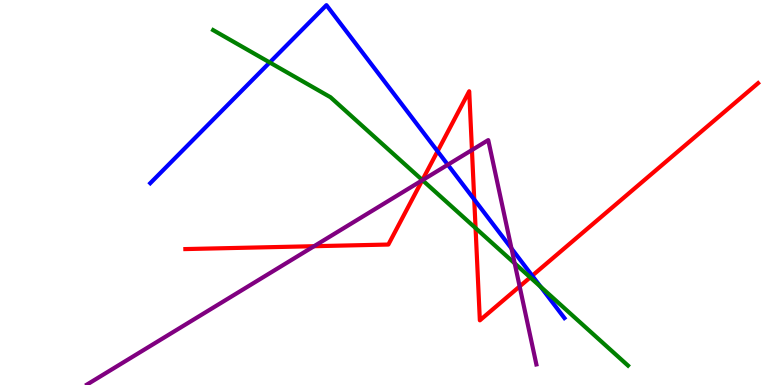[{'lines': ['blue', 'red'], 'intersections': [{'x': 5.65, 'y': 6.07}, {'x': 6.12, 'y': 4.82}, {'x': 6.87, 'y': 2.84}]}, {'lines': ['green', 'red'], 'intersections': [{'x': 5.45, 'y': 5.32}, {'x': 6.14, 'y': 4.08}, {'x': 6.84, 'y': 2.79}]}, {'lines': ['purple', 'red'], 'intersections': [{'x': 4.05, 'y': 3.61}, {'x': 5.45, 'y': 5.32}, {'x': 6.09, 'y': 6.1}, {'x': 6.71, 'y': 2.56}]}, {'lines': ['blue', 'green'], 'intersections': [{'x': 3.48, 'y': 8.38}, {'x': 6.98, 'y': 2.55}]}, {'lines': ['blue', 'purple'], 'intersections': [{'x': 5.78, 'y': 5.72}, {'x': 6.6, 'y': 3.55}]}, {'lines': ['green', 'purple'], 'intersections': [{'x': 5.45, 'y': 5.32}, {'x': 6.64, 'y': 3.16}]}]